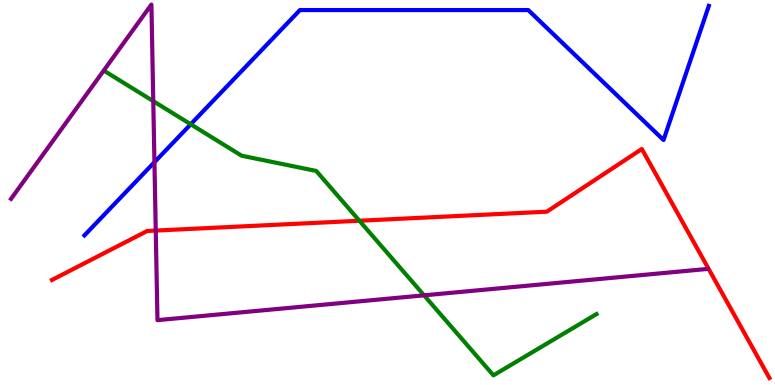[{'lines': ['blue', 'red'], 'intersections': []}, {'lines': ['green', 'red'], 'intersections': [{'x': 4.64, 'y': 4.27}]}, {'lines': ['purple', 'red'], 'intersections': [{'x': 2.01, 'y': 4.01}]}, {'lines': ['blue', 'green'], 'intersections': [{'x': 2.46, 'y': 6.77}]}, {'lines': ['blue', 'purple'], 'intersections': [{'x': 1.99, 'y': 5.79}]}, {'lines': ['green', 'purple'], 'intersections': [{'x': 1.98, 'y': 7.37}, {'x': 5.47, 'y': 2.33}]}]